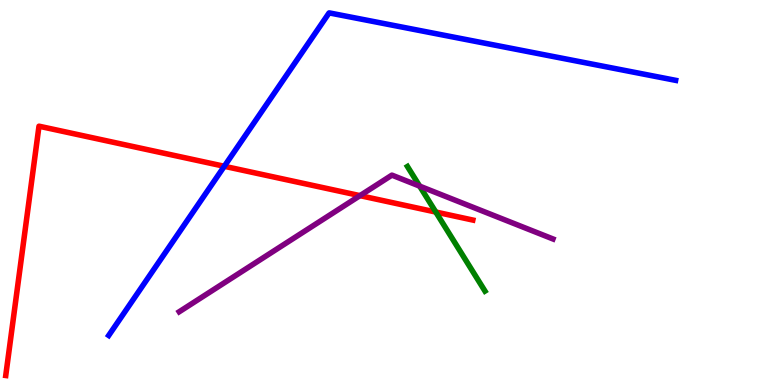[{'lines': ['blue', 'red'], 'intersections': [{'x': 2.89, 'y': 5.68}]}, {'lines': ['green', 'red'], 'intersections': [{'x': 5.62, 'y': 4.49}]}, {'lines': ['purple', 'red'], 'intersections': [{'x': 4.64, 'y': 4.92}]}, {'lines': ['blue', 'green'], 'intersections': []}, {'lines': ['blue', 'purple'], 'intersections': []}, {'lines': ['green', 'purple'], 'intersections': [{'x': 5.42, 'y': 5.17}]}]